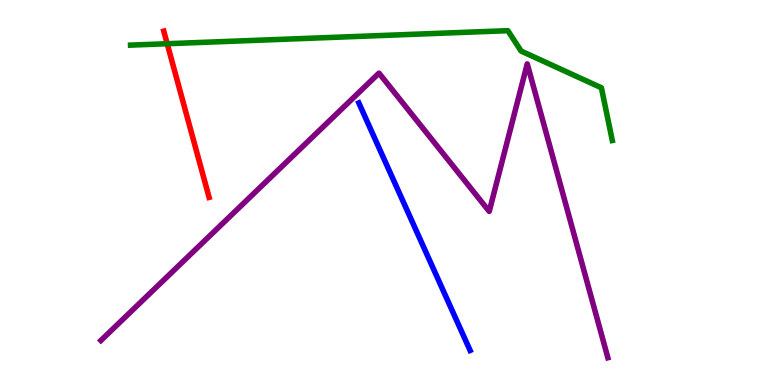[{'lines': ['blue', 'red'], 'intersections': []}, {'lines': ['green', 'red'], 'intersections': [{'x': 2.16, 'y': 8.86}]}, {'lines': ['purple', 'red'], 'intersections': []}, {'lines': ['blue', 'green'], 'intersections': []}, {'lines': ['blue', 'purple'], 'intersections': []}, {'lines': ['green', 'purple'], 'intersections': []}]